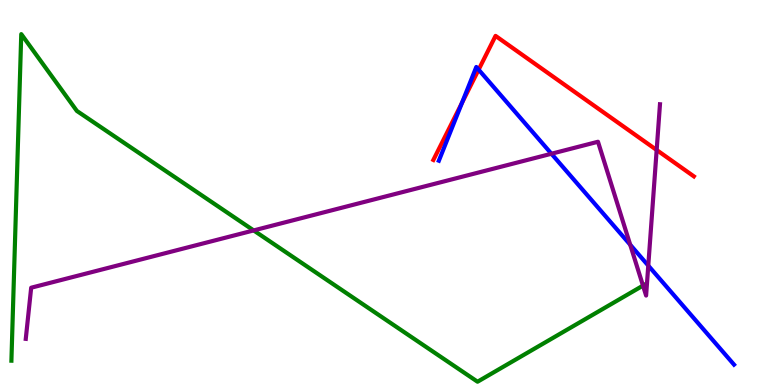[{'lines': ['blue', 'red'], 'intersections': [{'x': 5.96, 'y': 7.33}, {'x': 6.18, 'y': 8.19}]}, {'lines': ['green', 'red'], 'intersections': []}, {'lines': ['purple', 'red'], 'intersections': [{'x': 8.47, 'y': 6.1}]}, {'lines': ['blue', 'green'], 'intersections': []}, {'lines': ['blue', 'purple'], 'intersections': [{'x': 7.12, 'y': 6.01}, {'x': 8.13, 'y': 3.64}, {'x': 8.36, 'y': 3.1}]}, {'lines': ['green', 'purple'], 'intersections': [{'x': 3.27, 'y': 4.01}, {'x': 8.3, 'y': 2.58}]}]